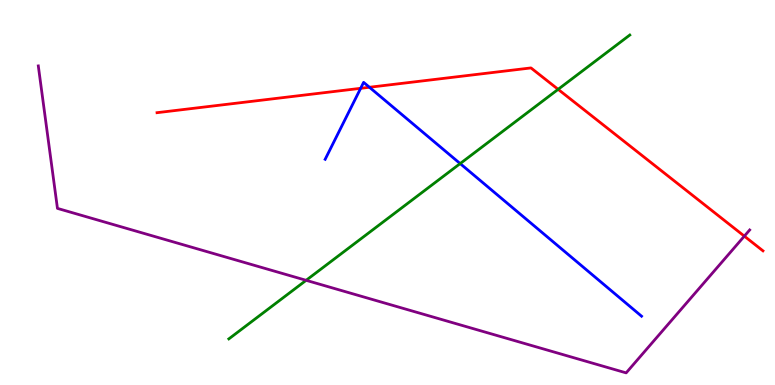[{'lines': ['blue', 'red'], 'intersections': [{'x': 4.65, 'y': 7.71}, {'x': 4.77, 'y': 7.73}]}, {'lines': ['green', 'red'], 'intersections': [{'x': 7.2, 'y': 7.68}]}, {'lines': ['purple', 'red'], 'intersections': [{'x': 9.6, 'y': 3.87}]}, {'lines': ['blue', 'green'], 'intersections': [{'x': 5.94, 'y': 5.75}]}, {'lines': ['blue', 'purple'], 'intersections': []}, {'lines': ['green', 'purple'], 'intersections': [{'x': 3.95, 'y': 2.72}]}]